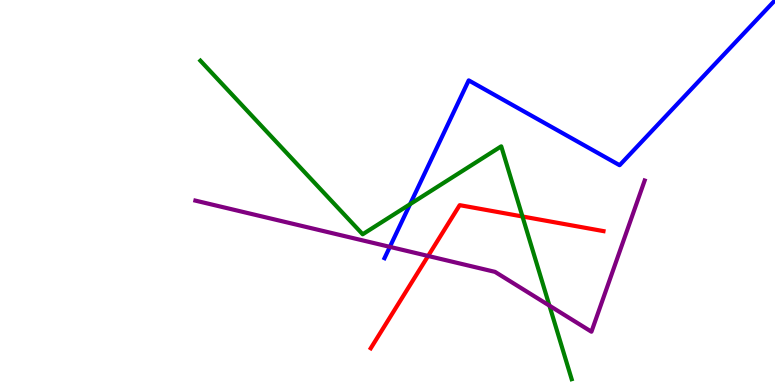[{'lines': ['blue', 'red'], 'intersections': []}, {'lines': ['green', 'red'], 'intersections': [{'x': 6.74, 'y': 4.38}]}, {'lines': ['purple', 'red'], 'intersections': [{'x': 5.52, 'y': 3.35}]}, {'lines': ['blue', 'green'], 'intersections': [{'x': 5.29, 'y': 4.7}]}, {'lines': ['blue', 'purple'], 'intersections': [{'x': 5.03, 'y': 3.59}]}, {'lines': ['green', 'purple'], 'intersections': [{'x': 7.09, 'y': 2.06}]}]